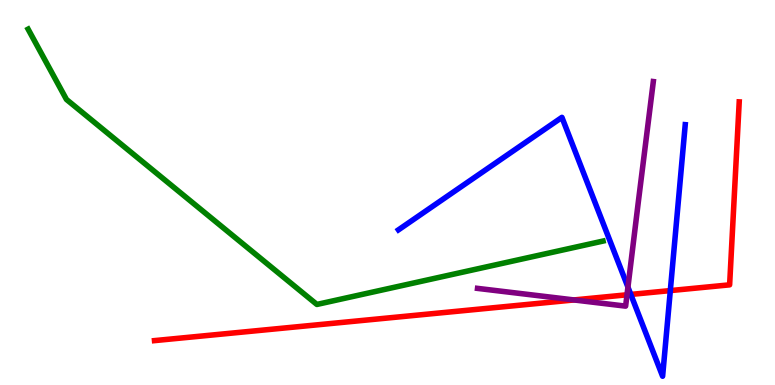[{'lines': ['blue', 'red'], 'intersections': [{'x': 8.14, 'y': 2.35}, {'x': 8.65, 'y': 2.45}]}, {'lines': ['green', 'red'], 'intersections': []}, {'lines': ['purple', 'red'], 'intersections': [{'x': 7.41, 'y': 2.21}, {'x': 8.09, 'y': 2.34}]}, {'lines': ['blue', 'green'], 'intersections': []}, {'lines': ['blue', 'purple'], 'intersections': [{'x': 8.1, 'y': 2.54}]}, {'lines': ['green', 'purple'], 'intersections': []}]